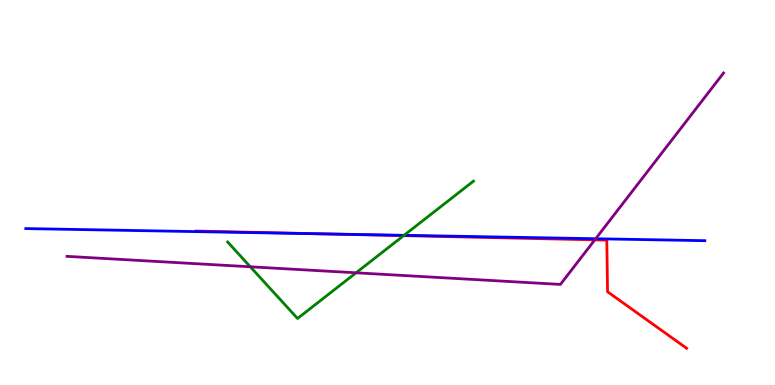[{'lines': ['blue', 'red'], 'intersections': [{'x': 4.22, 'y': 3.92}]}, {'lines': ['green', 'red'], 'intersections': [{'x': 5.21, 'y': 3.88}]}, {'lines': ['purple', 'red'], 'intersections': [{'x': 7.67, 'y': 3.77}]}, {'lines': ['blue', 'green'], 'intersections': [{'x': 5.21, 'y': 3.89}]}, {'lines': ['blue', 'purple'], 'intersections': [{'x': 7.69, 'y': 3.8}]}, {'lines': ['green', 'purple'], 'intersections': [{'x': 3.23, 'y': 3.07}, {'x': 4.59, 'y': 2.91}]}]